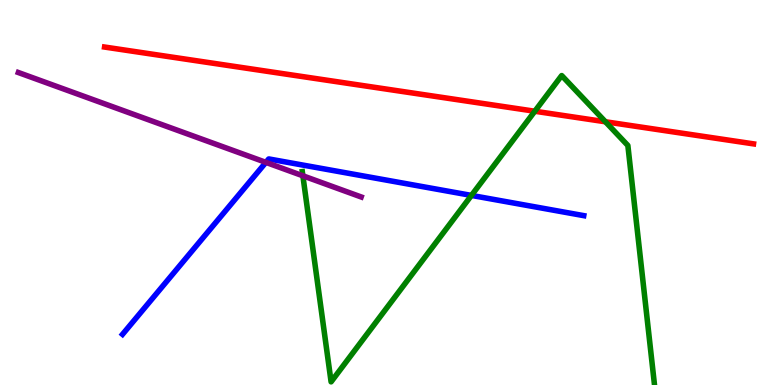[{'lines': ['blue', 'red'], 'intersections': []}, {'lines': ['green', 'red'], 'intersections': [{'x': 6.9, 'y': 7.11}, {'x': 7.81, 'y': 6.84}]}, {'lines': ['purple', 'red'], 'intersections': []}, {'lines': ['blue', 'green'], 'intersections': [{'x': 6.08, 'y': 4.92}]}, {'lines': ['blue', 'purple'], 'intersections': [{'x': 3.43, 'y': 5.78}]}, {'lines': ['green', 'purple'], 'intersections': [{'x': 3.91, 'y': 5.43}]}]